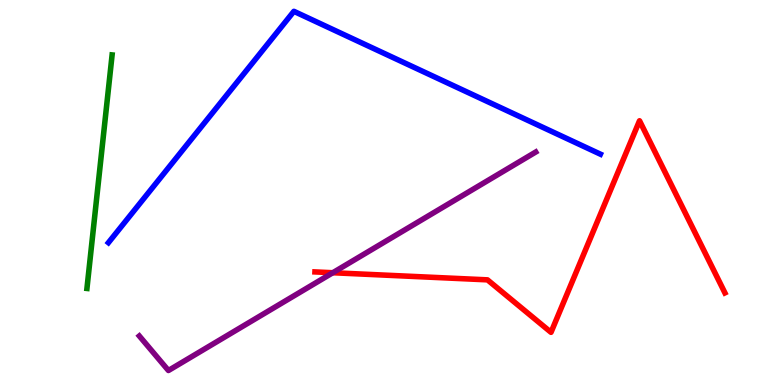[{'lines': ['blue', 'red'], 'intersections': []}, {'lines': ['green', 'red'], 'intersections': []}, {'lines': ['purple', 'red'], 'intersections': [{'x': 4.29, 'y': 2.92}]}, {'lines': ['blue', 'green'], 'intersections': []}, {'lines': ['blue', 'purple'], 'intersections': []}, {'lines': ['green', 'purple'], 'intersections': []}]